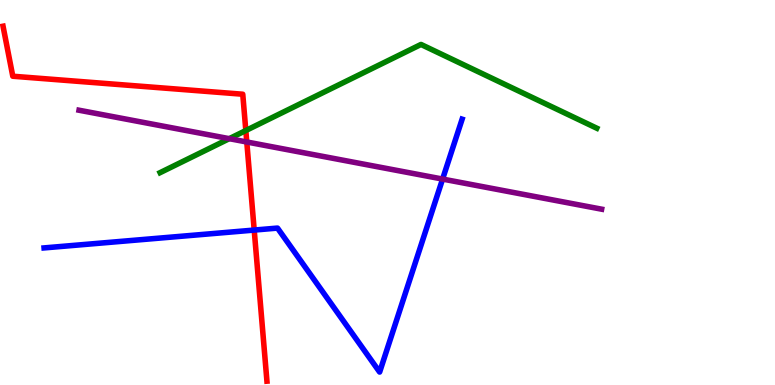[{'lines': ['blue', 'red'], 'intersections': [{'x': 3.28, 'y': 4.02}]}, {'lines': ['green', 'red'], 'intersections': [{'x': 3.17, 'y': 6.61}]}, {'lines': ['purple', 'red'], 'intersections': [{'x': 3.18, 'y': 6.31}]}, {'lines': ['blue', 'green'], 'intersections': []}, {'lines': ['blue', 'purple'], 'intersections': [{'x': 5.71, 'y': 5.35}]}, {'lines': ['green', 'purple'], 'intersections': [{'x': 2.96, 'y': 6.4}]}]